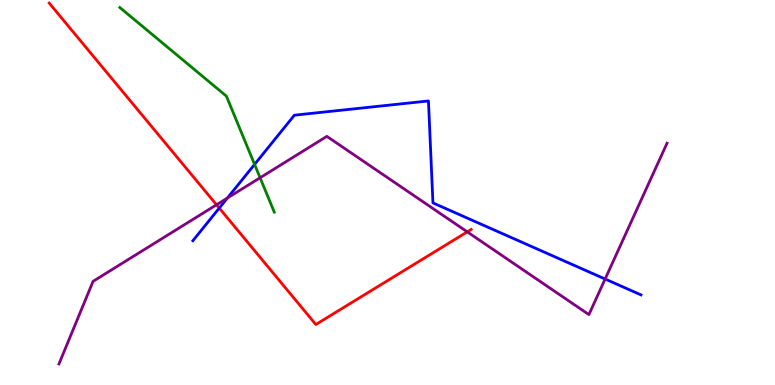[{'lines': ['blue', 'red'], 'intersections': [{'x': 2.83, 'y': 4.6}]}, {'lines': ['green', 'red'], 'intersections': []}, {'lines': ['purple', 'red'], 'intersections': [{'x': 2.79, 'y': 4.68}, {'x': 6.03, 'y': 3.98}]}, {'lines': ['blue', 'green'], 'intersections': [{'x': 3.28, 'y': 5.73}]}, {'lines': ['blue', 'purple'], 'intersections': [{'x': 2.93, 'y': 4.86}, {'x': 7.81, 'y': 2.75}]}, {'lines': ['green', 'purple'], 'intersections': [{'x': 3.36, 'y': 5.38}]}]